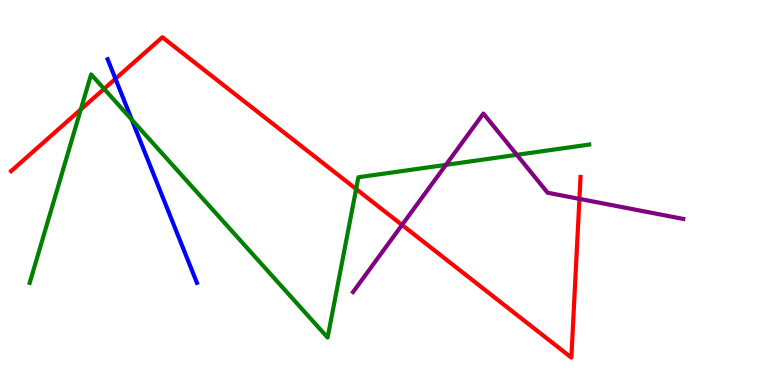[{'lines': ['blue', 'red'], 'intersections': [{'x': 1.49, 'y': 7.95}]}, {'lines': ['green', 'red'], 'intersections': [{'x': 1.04, 'y': 7.16}, {'x': 1.34, 'y': 7.69}, {'x': 4.6, 'y': 5.09}]}, {'lines': ['purple', 'red'], 'intersections': [{'x': 5.19, 'y': 4.16}, {'x': 7.48, 'y': 4.83}]}, {'lines': ['blue', 'green'], 'intersections': [{'x': 1.7, 'y': 6.89}]}, {'lines': ['blue', 'purple'], 'intersections': []}, {'lines': ['green', 'purple'], 'intersections': [{'x': 5.75, 'y': 5.72}, {'x': 6.67, 'y': 5.98}]}]